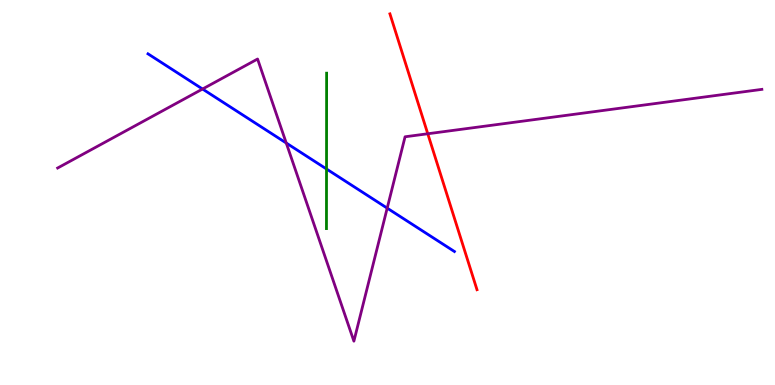[{'lines': ['blue', 'red'], 'intersections': []}, {'lines': ['green', 'red'], 'intersections': []}, {'lines': ['purple', 'red'], 'intersections': [{'x': 5.52, 'y': 6.53}]}, {'lines': ['blue', 'green'], 'intersections': [{'x': 4.21, 'y': 5.61}]}, {'lines': ['blue', 'purple'], 'intersections': [{'x': 2.61, 'y': 7.69}, {'x': 3.69, 'y': 6.29}, {'x': 5.0, 'y': 4.59}]}, {'lines': ['green', 'purple'], 'intersections': []}]